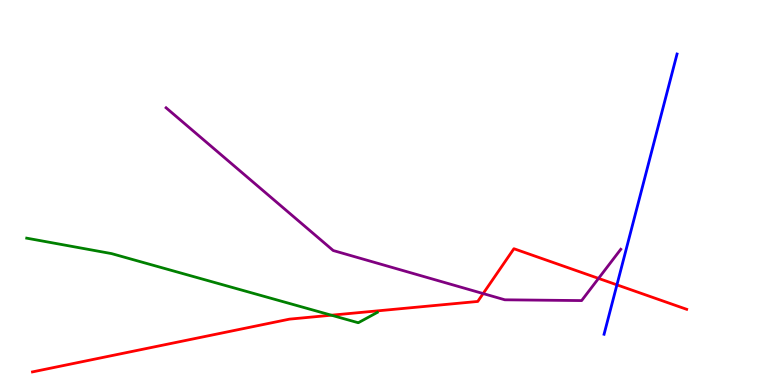[{'lines': ['blue', 'red'], 'intersections': [{'x': 7.96, 'y': 2.6}]}, {'lines': ['green', 'red'], 'intersections': [{'x': 4.28, 'y': 1.81}]}, {'lines': ['purple', 'red'], 'intersections': [{'x': 6.23, 'y': 2.37}, {'x': 7.72, 'y': 2.77}]}, {'lines': ['blue', 'green'], 'intersections': []}, {'lines': ['blue', 'purple'], 'intersections': []}, {'lines': ['green', 'purple'], 'intersections': []}]